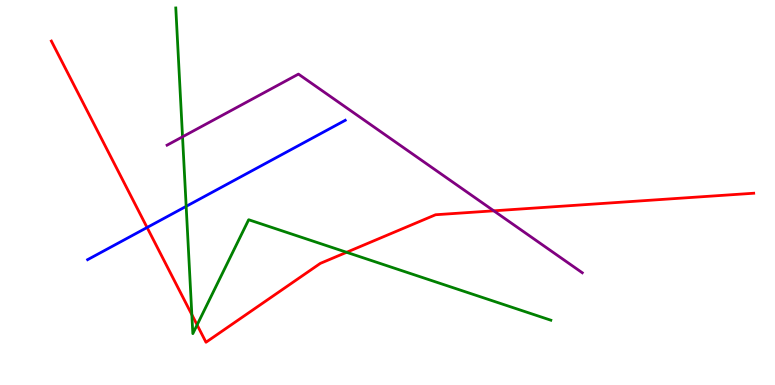[{'lines': ['blue', 'red'], 'intersections': [{'x': 1.9, 'y': 4.09}]}, {'lines': ['green', 'red'], 'intersections': [{'x': 2.48, 'y': 1.83}, {'x': 2.54, 'y': 1.56}, {'x': 4.47, 'y': 3.45}]}, {'lines': ['purple', 'red'], 'intersections': [{'x': 6.37, 'y': 4.52}]}, {'lines': ['blue', 'green'], 'intersections': [{'x': 2.4, 'y': 4.64}]}, {'lines': ['blue', 'purple'], 'intersections': []}, {'lines': ['green', 'purple'], 'intersections': [{'x': 2.36, 'y': 6.45}]}]